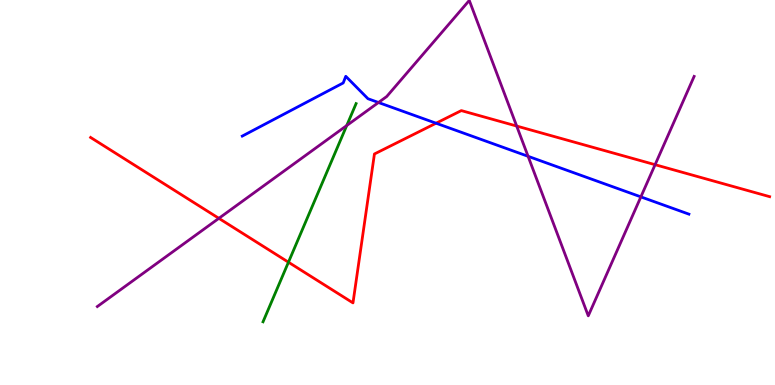[{'lines': ['blue', 'red'], 'intersections': [{'x': 5.63, 'y': 6.8}]}, {'lines': ['green', 'red'], 'intersections': [{'x': 3.72, 'y': 3.19}]}, {'lines': ['purple', 'red'], 'intersections': [{'x': 2.82, 'y': 4.33}, {'x': 6.67, 'y': 6.73}, {'x': 8.45, 'y': 5.72}]}, {'lines': ['blue', 'green'], 'intersections': []}, {'lines': ['blue', 'purple'], 'intersections': [{'x': 4.88, 'y': 7.34}, {'x': 6.81, 'y': 5.94}, {'x': 8.27, 'y': 4.89}]}, {'lines': ['green', 'purple'], 'intersections': [{'x': 4.47, 'y': 6.74}]}]